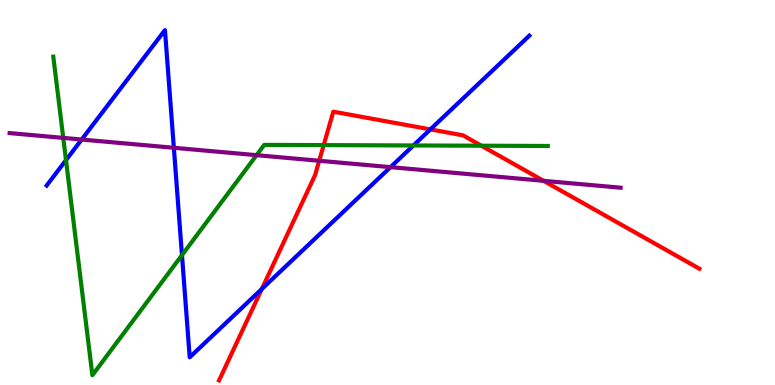[{'lines': ['blue', 'red'], 'intersections': [{'x': 3.38, 'y': 2.49}, {'x': 5.55, 'y': 6.64}]}, {'lines': ['green', 'red'], 'intersections': [{'x': 4.18, 'y': 6.23}, {'x': 6.21, 'y': 6.22}]}, {'lines': ['purple', 'red'], 'intersections': [{'x': 4.12, 'y': 5.82}, {'x': 7.01, 'y': 5.3}]}, {'lines': ['blue', 'green'], 'intersections': [{'x': 0.852, 'y': 5.84}, {'x': 2.35, 'y': 3.37}, {'x': 5.33, 'y': 6.22}]}, {'lines': ['blue', 'purple'], 'intersections': [{'x': 1.05, 'y': 6.38}, {'x': 2.24, 'y': 6.16}, {'x': 5.04, 'y': 5.66}]}, {'lines': ['green', 'purple'], 'intersections': [{'x': 0.816, 'y': 6.42}, {'x': 3.31, 'y': 5.97}]}]